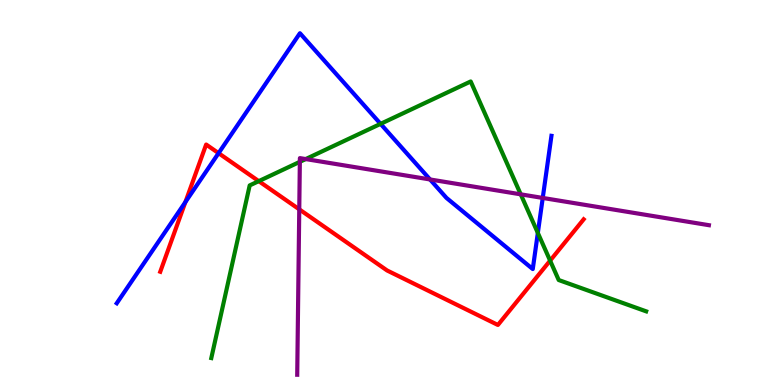[{'lines': ['blue', 'red'], 'intersections': [{'x': 2.39, 'y': 4.75}, {'x': 2.82, 'y': 6.02}]}, {'lines': ['green', 'red'], 'intersections': [{'x': 3.34, 'y': 5.29}, {'x': 7.1, 'y': 3.23}]}, {'lines': ['purple', 'red'], 'intersections': [{'x': 3.86, 'y': 4.56}]}, {'lines': ['blue', 'green'], 'intersections': [{'x': 4.91, 'y': 6.78}, {'x': 6.94, 'y': 3.95}]}, {'lines': ['blue', 'purple'], 'intersections': [{'x': 5.55, 'y': 5.34}, {'x': 7.0, 'y': 4.86}]}, {'lines': ['green', 'purple'], 'intersections': [{'x': 3.87, 'y': 5.8}, {'x': 3.94, 'y': 5.87}, {'x': 6.72, 'y': 4.95}]}]